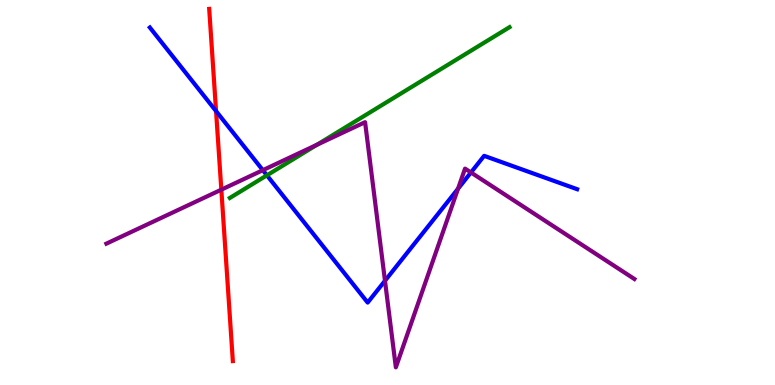[{'lines': ['blue', 'red'], 'intersections': [{'x': 2.79, 'y': 7.11}]}, {'lines': ['green', 'red'], 'intersections': []}, {'lines': ['purple', 'red'], 'intersections': [{'x': 2.86, 'y': 5.07}]}, {'lines': ['blue', 'green'], 'intersections': [{'x': 3.44, 'y': 5.45}]}, {'lines': ['blue', 'purple'], 'intersections': [{'x': 3.39, 'y': 5.58}, {'x': 4.97, 'y': 2.71}, {'x': 5.91, 'y': 5.1}, {'x': 6.08, 'y': 5.52}]}, {'lines': ['green', 'purple'], 'intersections': [{'x': 4.09, 'y': 6.24}]}]